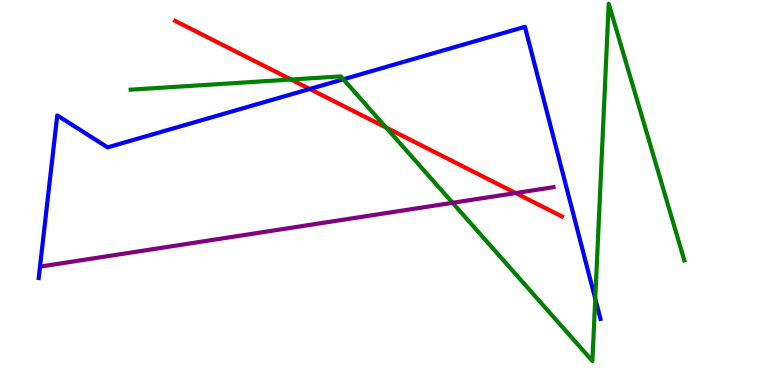[{'lines': ['blue', 'red'], 'intersections': [{'x': 4.0, 'y': 7.69}]}, {'lines': ['green', 'red'], 'intersections': [{'x': 3.76, 'y': 7.93}, {'x': 4.98, 'y': 6.69}]}, {'lines': ['purple', 'red'], 'intersections': [{'x': 6.65, 'y': 4.99}]}, {'lines': ['blue', 'green'], 'intersections': [{'x': 4.43, 'y': 7.94}, {'x': 7.68, 'y': 2.24}]}, {'lines': ['blue', 'purple'], 'intersections': []}, {'lines': ['green', 'purple'], 'intersections': [{'x': 5.84, 'y': 4.73}]}]